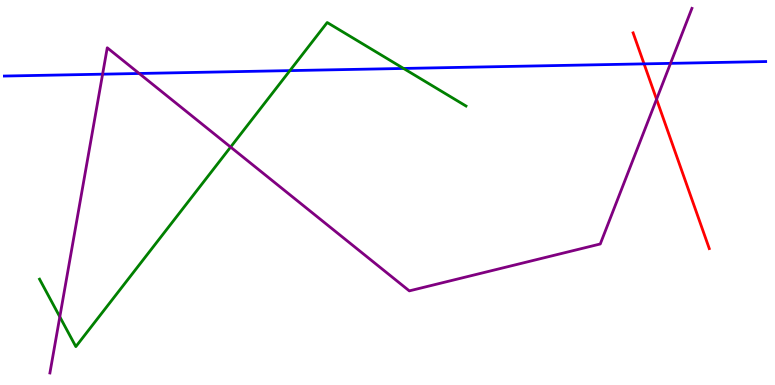[{'lines': ['blue', 'red'], 'intersections': [{'x': 8.31, 'y': 8.34}]}, {'lines': ['green', 'red'], 'intersections': []}, {'lines': ['purple', 'red'], 'intersections': [{'x': 8.47, 'y': 7.42}]}, {'lines': ['blue', 'green'], 'intersections': [{'x': 3.74, 'y': 8.17}, {'x': 5.21, 'y': 8.22}]}, {'lines': ['blue', 'purple'], 'intersections': [{'x': 1.32, 'y': 8.07}, {'x': 1.8, 'y': 8.09}, {'x': 8.65, 'y': 8.35}]}, {'lines': ['green', 'purple'], 'intersections': [{'x': 0.772, 'y': 1.77}, {'x': 2.98, 'y': 6.18}]}]